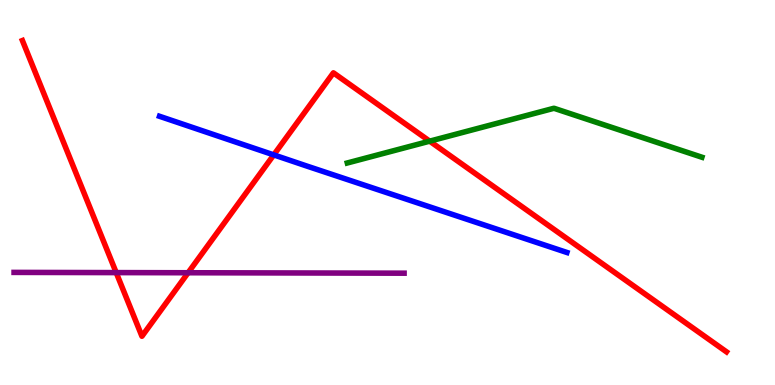[{'lines': ['blue', 'red'], 'intersections': [{'x': 3.53, 'y': 5.98}]}, {'lines': ['green', 'red'], 'intersections': [{'x': 5.54, 'y': 6.33}]}, {'lines': ['purple', 'red'], 'intersections': [{'x': 1.5, 'y': 2.92}, {'x': 2.43, 'y': 2.92}]}, {'lines': ['blue', 'green'], 'intersections': []}, {'lines': ['blue', 'purple'], 'intersections': []}, {'lines': ['green', 'purple'], 'intersections': []}]